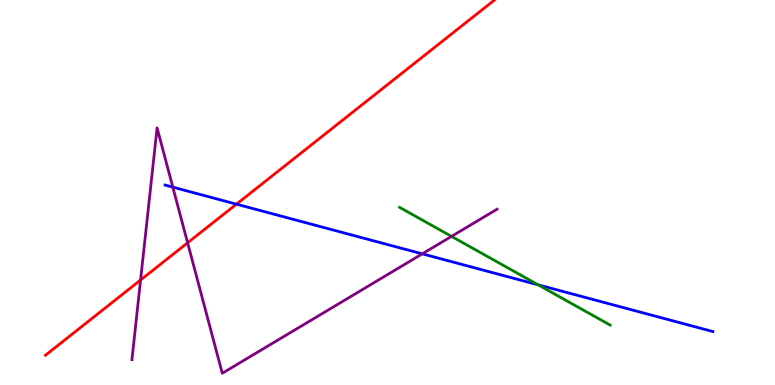[{'lines': ['blue', 'red'], 'intersections': [{'x': 3.05, 'y': 4.7}]}, {'lines': ['green', 'red'], 'intersections': []}, {'lines': ['purple', 'red'], 'intersections': [{'x': 1.81, 'y': 2.73}, {'x': 2.42, 'y': 3.69}]}, {'lines': ['blue', 'green'], 'intersections': [{'x': 6.94, 'y': 2.6}]}, {'lines': ['blue', 'purple'], 'intersections': [{'x': 2.23, 'y': 5.14}, {'x': 5.45, 'y': 3.41}]}, {'lines': ['green', 'purple'], 'intersections': [{'x': 5.83, 'y': 3.86}]}]